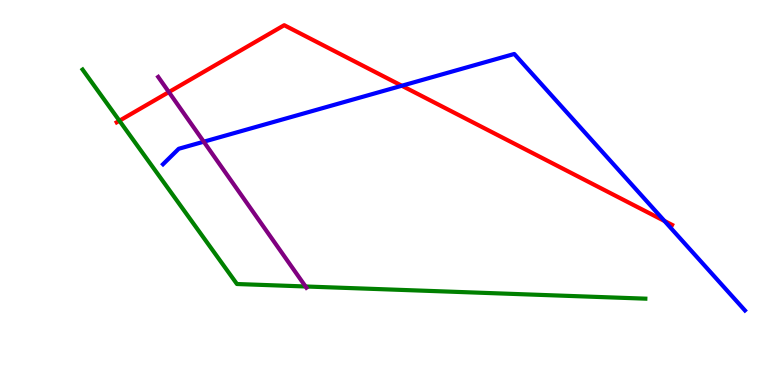[{'lines': ['blue', 'red'], 'intersections': [{'x': 5.18, 'y': 7.77}, {'x': 8.57, 'y': 4.26}]}, {'lines': ['green', 'red'], 'intersections': [{'x': 1.54, 'y': 6.86}]}, {'lines': ['purple', 'red'], 'intersections': [{'x': 2.18, 'y': 7.61}]}, {'lines': ['blue', 'green'], 'intersections': []}, {'lines': ['blue', 'purple'], 'intersections': [{'x': 2.63, 'y': 6.32}]}, {'lines': ['green', 'purple'], 'intersections': [{'x': 3.94, 'y': 2.56}]}]